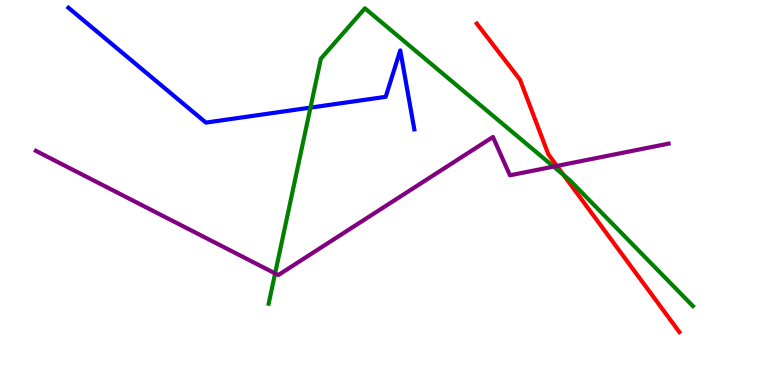[{'lines': ['blue', 'red'], 'intersections': []}, {'lines': ['green', 'red'], 'intersections': [{'x': 7.27, 'y': 5.46}]}, {'lines': ['purple', 'red'], 'intersections': [{'x': 7.19, 'y': 5.69}]}, {'lines': ['blue', 'green'], 'intersections': [{'x': 4.01, 'y': 7.2}]}, {'lines': ['blue', 'purple'], 'intersections': []}, {'lines': ['green', 'purple'], 'intersections': [{'x': 3.55, 'y': 2.9}, {'x': 7.14, 'y': 5.67}]}]